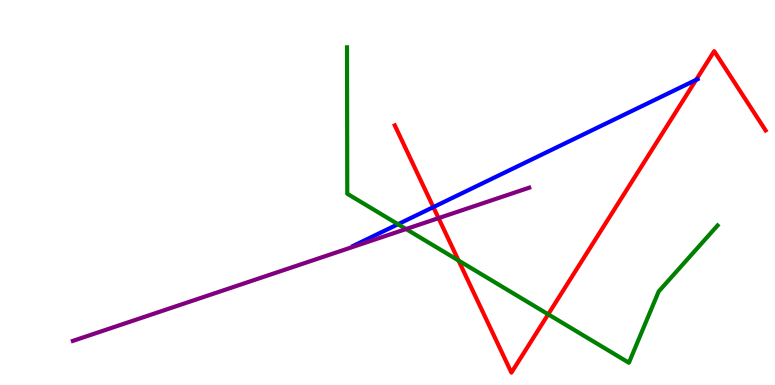[{'lines': ['blue', 'red'], 'intersections': [{'x': 5.59, 'y': 4.62}, {'x': 8.98, 'y': 7.92}]}, {'lines': ['green', 'red'], 'intersections': [{'x': 5.92, 'y': 3.23}, {'x': 7.07, 'y': 1.84}]}, {'lines': ['purple', 'red'], 'intersections': [{'x': 5.66, 'y': 4.33}]}, {'lines': ['blue', 'green'], 'intersections': [{'x': 5.14, 'y': 4.18}]}, {'lines': ['blue', 'purple'], 'intersections': []}, {'lines': ['green', 'purple'], 'intersections': [{'x': 5.24, 'y': 4.05}]}]